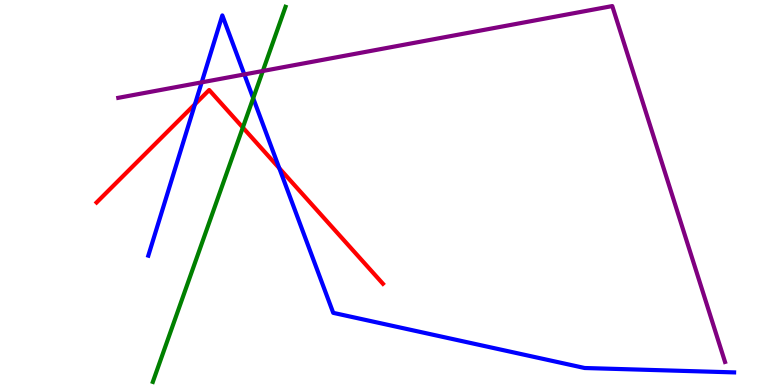[{'lines': ['blue', 'red'], 'intersections': [{'x': 2.52, 'y': 7.29}, {'x': 3.6, 'y': 5.63}]}, {'lines': ['green', 'red'], 'intersections': [{'x': 3.13, 'y': 6.69}]}, {'lines': ['purple', 'red'], 'intersections': []}, {'lines': ['blue', 'green'], 'intersections': [{'x': 3.27, 'y': 7.45}]}, {'lines': ['blue', 'purple'], 'intersections': [{'x': 2.6, 'y': 7.86}, {'x': 3.15, 'y': 8.07}]}, {'lines': ['green', 'purple'], 'intersections': [{'x': 3.39, 'y': 8.16}]}]